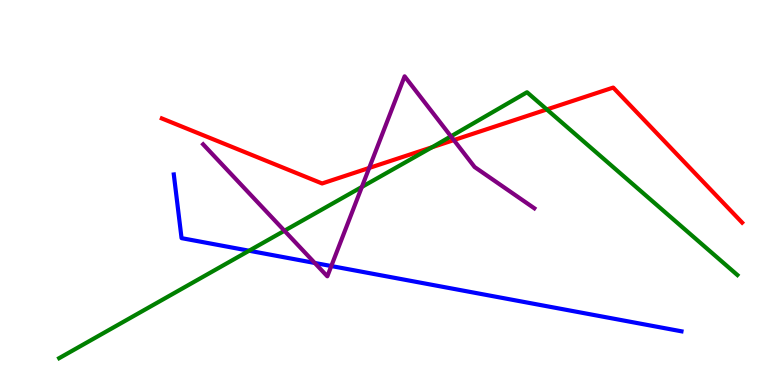[{'lines': ['blue', 'red'], 'intersections': []}, {'lines': ['green', 'red'], 'intersections': [{'x': 5.57, 'y': 6.18}, {'x': 7.06, 'y': 7.16}]}, {'lines': ['purple', 'red'], 'intersections': [{'x': 4.76, 'y': 5.64}, {'x': 5.86, 'y': 6.36}]}, {'lines': ['blue', 'green'], 'intersections': [{'x': 3.21, 'y': 3.49}]}, {'lines': ['blue', 'purple'], 'intersections': [{'x': 4.06, 'y': 3.17}, {'x': 4.27, 'y': 3.09}]}, {'lines': ['green', 'purple'], 'intersections': [{'x': 3.67, 'y': 4.01}, {'x': 4.67, 'y': 5.14}, {'x': 5.82, 'y': 6.46}]}]